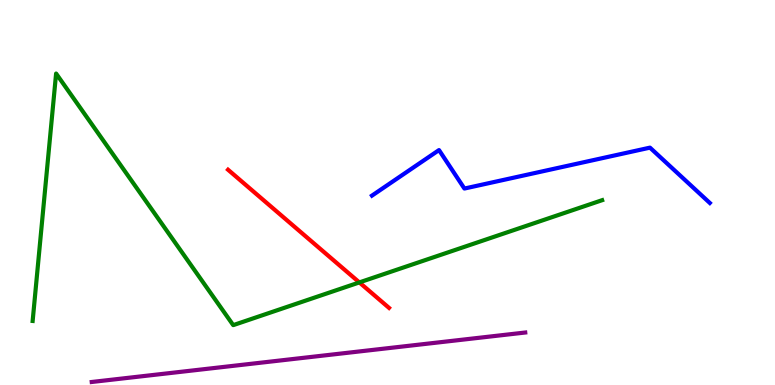[{'lines': ['blue', 'red'], 'intersections': []}, {'lines': ['green', 'red'], 'intersections': [{'x': 4.64, 'y': 2.66}]}, {'lines': ['purple', 'red'], 'intersections': []}, {'lines': ['blue', 'green'], 'intersections': []}, {'lines': ['blue', 'purple'], 'intersections': []}, {'lines': ['green', 'purple'], 'intersections': []}]